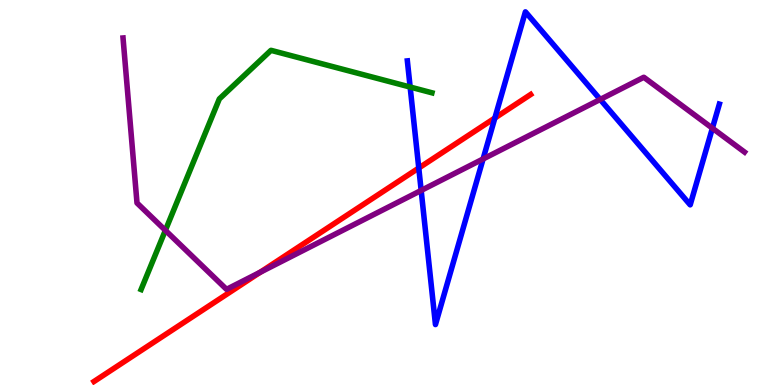[{'lines': ['blue', 'red'], 'intersections': [{'x': 5.4, 'y': 5.64}, {'x': 6.39, 'y': 6.93}]}, {'lines': ['green', 'red'], 'intersections': []}, {'lines': ['purple', 'red'], 'intersections': [{'x': 3.36, 'y': 2.93}]}, {'lines': ['blue', 'green'], 'intersections': [{'x': 5.29, 'y': 7.74}]}, {'lines': ['blue', 'purple'], 'intersections': [{'x': 5.43, 'y': 5.05}, {'x': 6.23, 'y': 5.87}, {'x': 7.74, 'y': 7.42}, {'x': 9.19, 'y': 6.67}]}, {'lines': ['green', 'purple'], 'intersections': [{'x': 2.13, 'y': 4.02}]}]